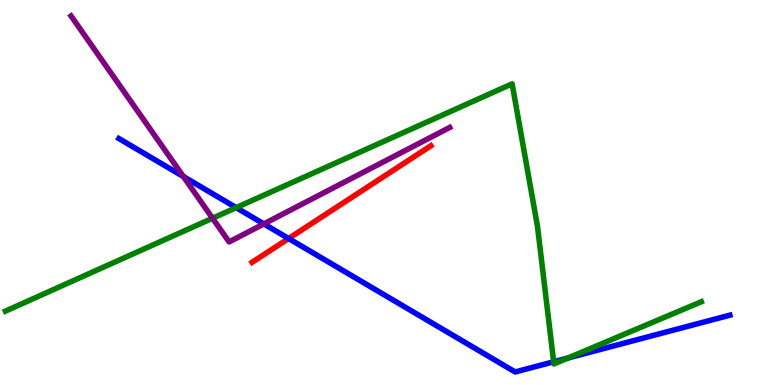[{'lines': ['blue', 'red'], 'intersections': [{'x': 3.72, 'y': 3.8}]}, {'lines': ['green', 'red'], 'intersections': []}, {'lines': ['purple', 'red'], 'intersections': []}, {'lines': ['blue', 'green'], 'intersections': [{'x': 3.05, 'y': 4.61}, {'x': 7.14, 'y': 0.603}, {'x': 7.33, 'y': 0.703}]}, {'lines': ['blue', 'purple'], 'intersections': [{'x': 2.37, 'y': 5.41}, {'x': 3.4, 'y': 4.18}]}, {'lines': ['green', 'purple'], 'intersections': [{'x': 2.74, 'y': 4.33}]}]